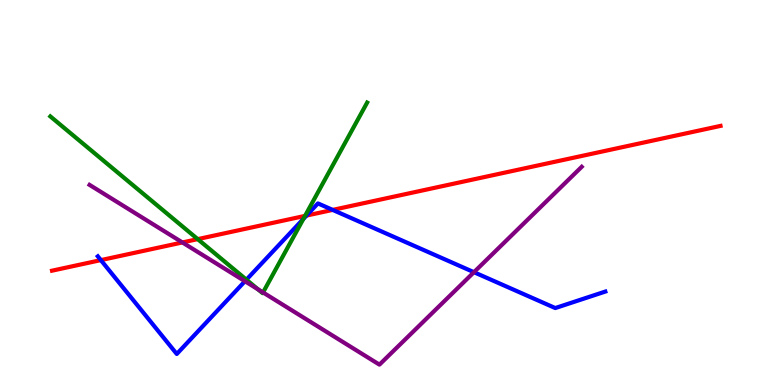[{'lines': ['blue', 'red'], 'intersections': [{'x': 1.3, 'y': 3.24}, {'x': 3.96, 'y': 4.4}, {'x': 4.29, 'y': 4.55}]}, {'lines': ['green', 'red'], 'intersections': [{'x': 2.55, 'y': 3.79}, {'x': 3.94, 'y': 4.39}]}, {'lines': ['purple', 'red'], 'intersections': [{'x': 2.35, 'y': 3.7}]}, {'lines': ['blue', 'green'], 'intersections': [{'x': 3.18, 'y': 2.74}, {'x': 3.91, 'y': 4.31}]}, {'lines': ['blue', 'purple'], 'intersections': [{'x': 3.16, 'y': 2.69}, {'x': 6.12, 'y': 2.93}]}, {'lines': ['green', 'purple'], 'intersections': [{'x': 3.33, 'y': 2.48}, {'x': 3.39, 'y': 2.4}]}]